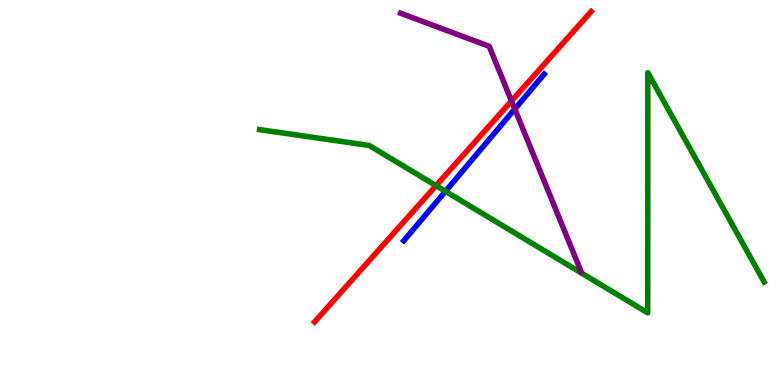[{'lines': ['blue', 'red'], 'intersections': []}, {'lines': ['green', 'red'], 'intersections': [{'x': 5.63, 'y': 5.18}]}, {'lines': ['purple', 'red'], 'intersections': [{'x': 6.6, 'y': 7.38}]}, {'lines': ['blue', 'green'], 'intersections': [{'x': 5.75, 'y': 5.03}]}, {'lines': ['blue', 'purple'], 'intersections': [{'x': 6.64, 'y': 7.17}]}, {'lines': ['green', 'purple'], 'intersections': []}]